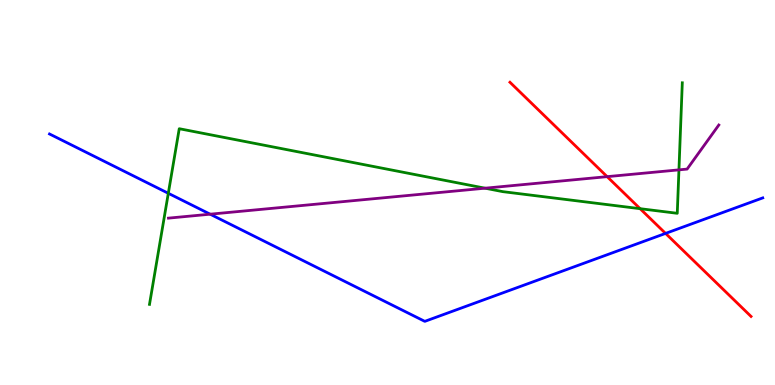[{'lines': ['blue', 'red'], 'intersections': [{'x': 8.59, 'y': 3.94}]}, {'lines': ['green', 'red'], 'intersections': [{'x': 8.26, 'y': 4.58}]}, {'lines': ['purple', 'red'], 'intersections': [{'x': 7.83, 'y': 5.41}]}, {'lines': ['blue', 'green'], 'intersections': [{'x': 2.17, 'y': 4.98}]}, {'lines': ['blue', 'purple'], 'intersections': [{'x': 2.71, 'y': 4.44}]}, {'lines': ['green', 'purple'], 'intersections': [{'x': 6.26, 'y': 5.11}, {'x': 8.76, 'y': 5.59}]}]